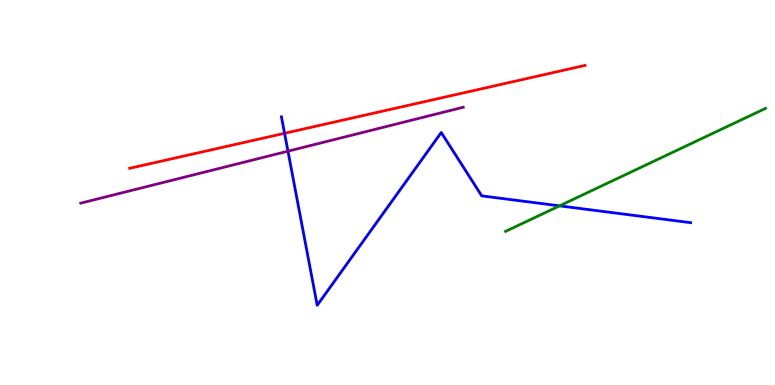[{'lines': ['blue', 'red'], 'intersections': [{'x': 3.67, 'y': 6.54}]}, {'lines': ['green', 'red'], 'intersections': []}, {'lines': ['purple', 'red'], 'intersections': []}, {'lines': ['blue', 'green'], 'intersections': [{'x': 7.22, 'y': 4.65}]}, {'lines': ['blue', 'purple'], 'intersections': [{'x': 3.72, 'y': 6.07}]}, {'lines': ['green', 'purple'], 'intersections': []}]